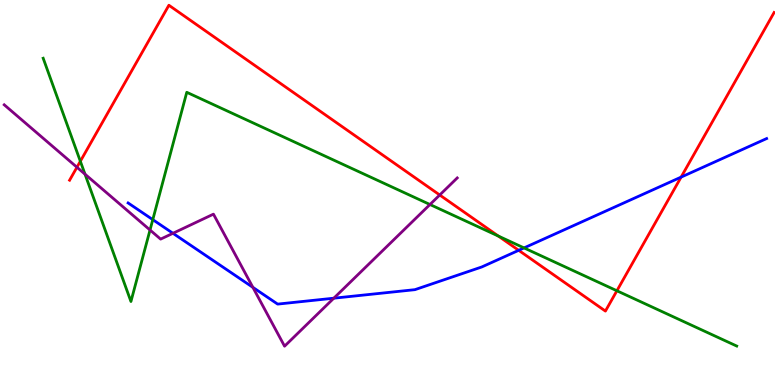[{'lines': ['blue', 'red'], 'intersections': [{'x': 6.69, 'y': 3.5}, {'x': 8.79, 'y': 5.4}]}, {'lines': ['green', 'red'], 'intersections': [{'x': 1.04, 'y': 5.81}, {'x': 6.43, 'y': 3.87}, {'x': 7.96, 'y': 2.45}]}, {'lines': ['purple', 'red'], 'intersections': [{'x': 0.993, 'y': 5.66}, {'x': 5.67, 'y': 4.94}]}, {'lines': ['blue', 'green'], 'intersections': [{'x': 1.97, 'y': 4.29}, {'x': 6.76, 'y': 3.56}]}, {'lines': ['blue', 'purple'], 'intersections': [{'x': 2.23, 'y': 3.94}, {'x': 3.26, 'y': 2.54}, {'x': 4.31, 'y': 2.25}]}, {'lines': ['green', 'purple'], 'intersections': [{'x': 1.1, 'y': 5.48}, {'x': 1.94, 'y': 4.03}, {'x': 5.55, 'y': 4.69}]}]